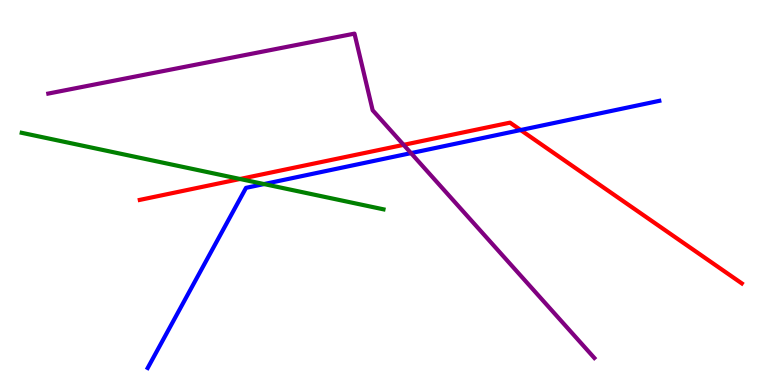[{'lines': ['blue', 'red'], 'intersections': [{'x': 6.72, 'y': 6.62}]}, {'lines': ['green', 'red'], 'intersections': [{'x': 3.1, 'y': 5.35}]}, {'lines': ['purple', 'red'], 'intersections': [{'x': 5.21, 'y': 6.24}]}, {'lines': ['blue', 'green'], 'intersections': [{'x': 3.41, 'y': 5.22}]}, {'lines': ['blue', 'purple'], 'intersections': [{'x': 5.3, 'y': 6.02}]}, {'lines': ['green', 'purple'], 'intersections': []}]